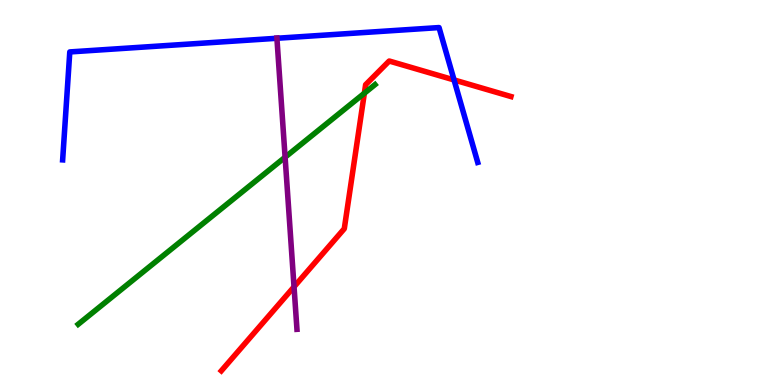[{'lines': ['blue', 'red'], 'intersections': [{'x': 5.86, 'y': 7.92}]}, {'lines': ['green', 'red'], 'intersections': [{'x': 4.7, 'y': 7.58}]}, {'lines': ['purple', 'red'], 'intersections': [{'x': 3.79, 'y': 2.55}]}, {'lines': ['blue', 'green'], 'intersections': []}, {'lines': ['blue', 'purple'], 'intersections': [{'x': 3.57, 'y': 9.01}]}, {'lines': ['green', 'purple'], 'intersections': [{'x': 3.68, 'y': 5.92}]}]